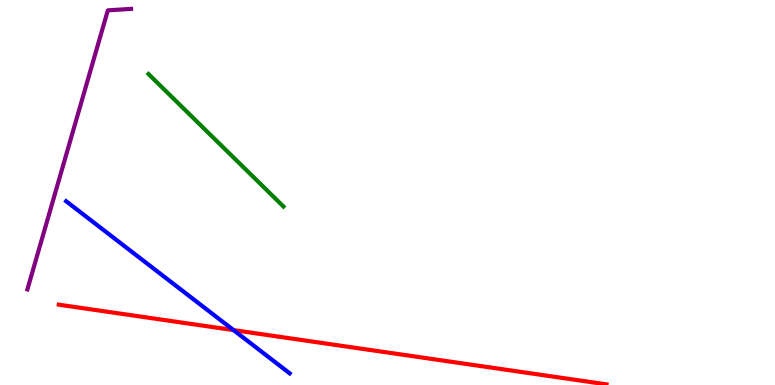[{'lines': ['blue', 'red'], 'intersections': [{'x': 3.01, 'y': 1.43}]}, {'lines': ['green', 'red'], 'intersections': []}, {'lines': ['purple', 'red'], 'intersections': []}, {'lines': ['blue', 'green'], 'intersections': []}, {'lines': ['blue', 'purple'], 'intersections': []}, {'lines': ['green', 'purple'], 'intersections': []}]